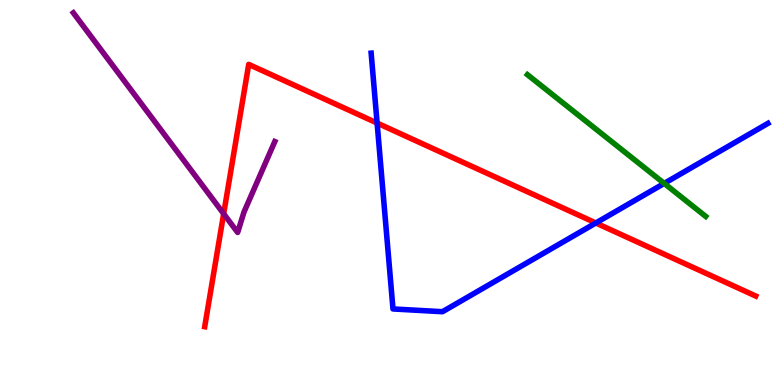[{'lines': ['blue', 'red'], 'intersections': [{'x': 4.87, 'y': 6.8}, {'x': 7.69, 'y': 4.21}]}, {'lines': ['green', 'red'], 'intersections': []}, {'lines': ['purple', 'red'], 'intersections': [{'x': 2.89, 'y': 4.45}]}, {'lines': ['blue', 'green'], 'intersections': [{'x': 8.57, 'y': 5.24}]}, {'lines': ['blue', 'purple'], 'intersections': []}, {'lines': ['green', 'purple'], 'intersections': []}]